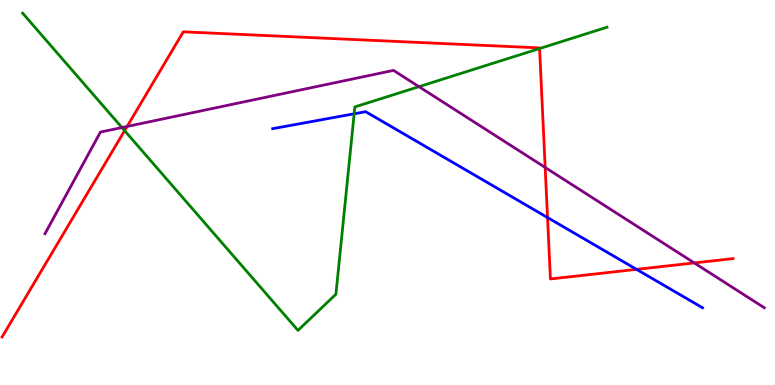[{'lines': ['blue', 'red'], 'intersections': [{'x': 7.06, 'y': 4.35}, {'x': 8.21, 'y': 3.0}]}, {'lines': ['green', 'red'], 'intersections': [{'x': 1.61, 'y': 6.61}, {'x': 6.96, 'y': 8.74}]}, {'lines': ['purple', 'red'], 'intersections': [{'x': 1.64, 'y': 6.72}, {'x': 7.03, 'y': 5.65}, {'x': 8.96, 'y': 3.17}]}, {'lines': ['blue', 'green'], 'intersections': [{'x': 4.57, 'y': 7.04}]}, {'lines': ['blue', 'purple'], 'intersections': []}, {'lines': ['green', 'purple'], 'intersections': [{'x': 1.57, 'y': 6.69}, {'x': 5.41, 'y': 7.75}]}]